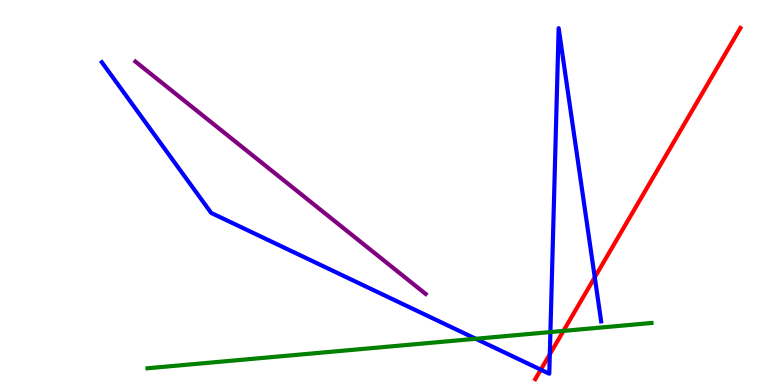[{'lines': ['blue', 'red'], 'intersections': [{'x': 6.98, 'y': 0.398}, {'x': 7.09, 'y': 0.798}, {'x': 7.67, 'y': 2.8}]}, {'lines': ['green', 'red'], 'intersections': [{'x': 7.27, 'y': 1.41}]}, {'lines': ['purple', 'red'], 'intersections': []}, {'lines': ['blue', 'green'], 'intersections': [{'x': 6.14, 'y': 1.2}, {'x': 7.1, 'y': 1.37}]}, {'lines': ['blue', 'purple'], 'intersections': []}, {'lines': ['green', 'purple'], 'intersections': []}]